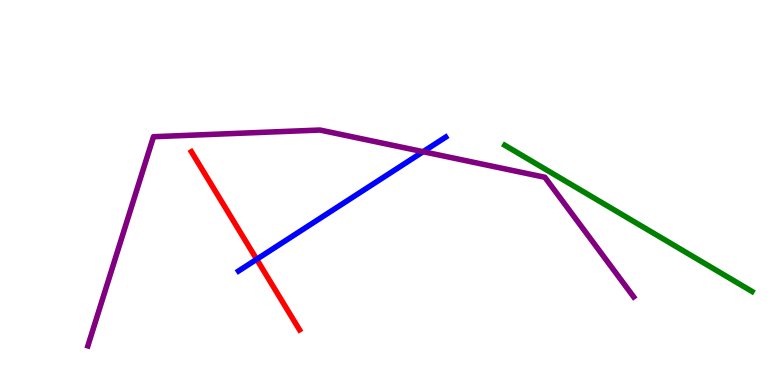[{'lines': ['blue', 'red'], 'intersections': [{'x': 3.31, 'y': 3.27}]}, {'lines': ['green', 'red'], 'intersections': []}, {'lines': ['purple', 'red'], 'intersections': []}, {'lines': ['blue', 'green'], 'intersections': []}, {'lines': ['blue', 'purple'], 'intersections': [{'x': 5.46, 'y': 6.06}]}, {'lines': ['green', 'purple'], 'intersections': []}]